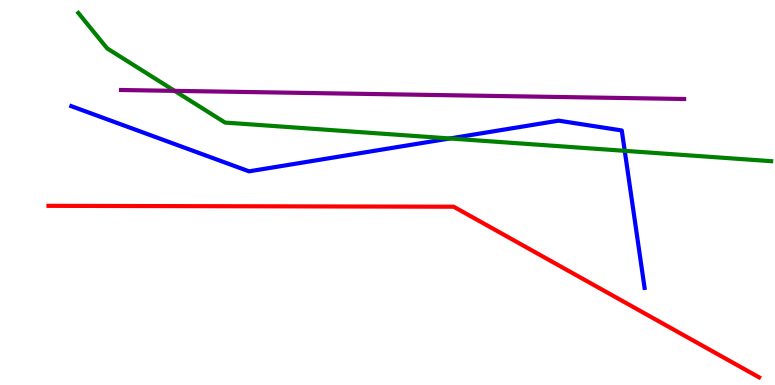[{'lines': ['blue', 'red'], 'intersections': []}, {'lines': ['green', 'red'], 'intersections': []}, {'lines': ['purple', 'red'], 'intersections': []}, {'lines': ['blue', 'green'], 'intersections': [{'x': 5.8, 'y': 6.4}, {'x': 8.06, 'y': 6.08}]}, {'lines': ['blue', 'purple'], 'intersections': []}, {'lines': ['green', 'purple'], 'intersections': [{'x': 2.25, 'y': 7.64}]}]